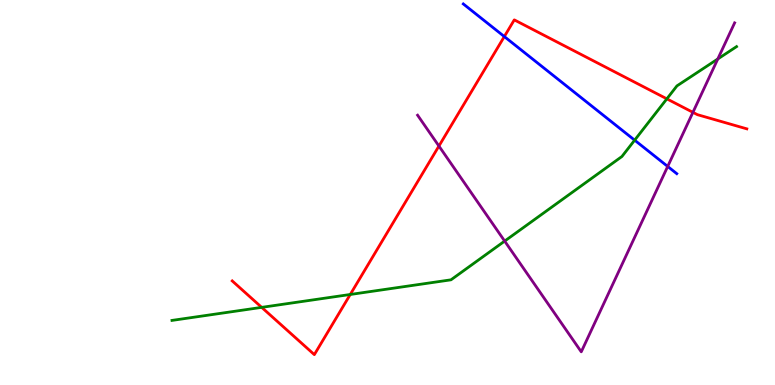[{'lines': ['blue', 'red'], 'intersections': [{'x': 6.51, 'y': 9.05}]}, {'lines': ['green', 'red'], 'intersections': [{'x': 3.38, 'y': 2.02}, {'x': 4.52, 'y': 2.35}, {'x': 8.6, 'y': 7.43}]}, {'lines': ['purple', 'red'], 'intersections': [{'x': 5.66, 'y': 6.21}, {'x': 8.94, 'y': 7.08}]}, {'lines': ['blue', 'green'], 'intersections': [{'x': 8.19, 'y': 6.36}]}, {'lines': ['blue', 'purple'], 'intersections': [{'x': 8.62, 'y': 5.68}]}, {'lines': ['green', 'purple'], 'intersections': [{'x': 6.51, 'y': 3.74}, {'x': 9.26, 'y': 8.47}]}]